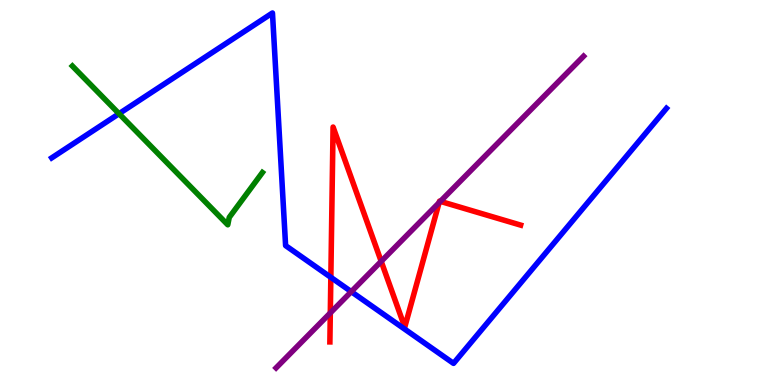[{'lines': ['blue', 'red'], 'intersections': [{'x': 4.27, 'y': 2.8}]}, {'lines': ['green', 'red'], 'intersections': []}, {'lines': ['purple', 'red'], 'intersections': [{'x': 4.26, 'y': 1.87}, {'x': 4.92, 'y': 3.21}, {'x': 5.67, 'y': 4.74}, {'x': 5.68, 'y': 4.77}]}, {'lines': ['blue', 'green'], 'intersections': [{'x': 1.54, 'y': 7.05}]}, {'lines': ['blue', 'purple'], 'intersections': [{'x': 4.53, 'y': 2.42}]}, {'lines': ['green', 'purple'], 'intersections': []}]